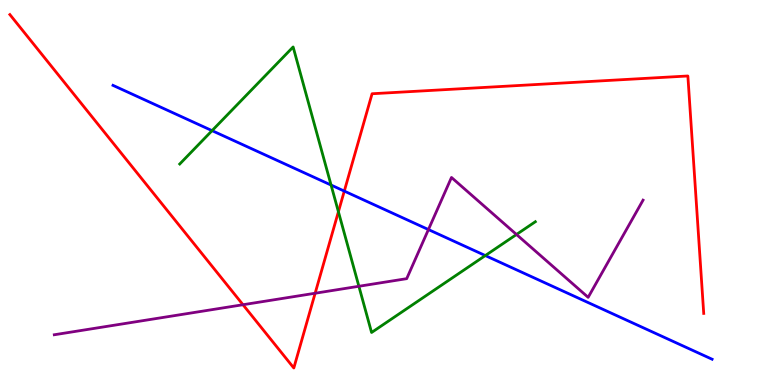[{'lines': ['blue', 'red'], 'intersections': [{'x': 4.44, 'y': 5.04}]}, {'lines': ['green', 'red'], 'intersections': [{'x': 4.37, 'y': 4.5}]}, {'lines': ['purple', 'red'], 'intersections': [{'x': 3.14, 'y': 2.09}, {'x': 4.07, 'y': 2.38}]}, {'lines': ['blue', 'green'], 'intersections': [{'x': 2.74, 'y': 6.61}, {'x': 4.27, 'y': 5.19}, {'x': 6.26, 'y': 3.36}]}, {'lines': ['blue', 'purple'], 'intersections': [{'x': 5.53, 'y': 4.04}]}, {'lines': ['green', 'purple'], 'intersections': [{'x': 4.63, 'y': 2.56}, {'x': 6.66, 'y': 3.91}]}]